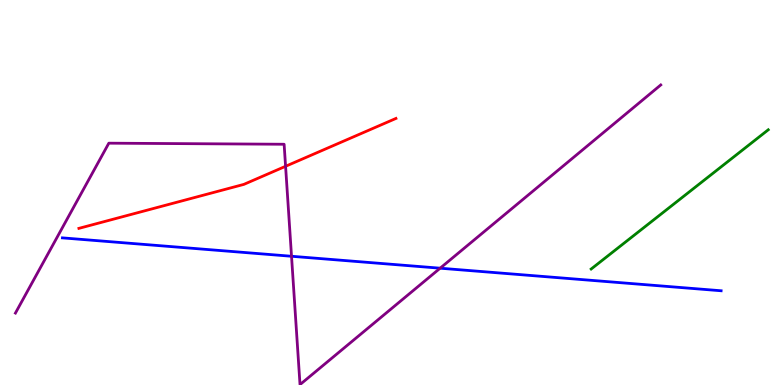[{'lines': ['blue', 'red'], 'intersections': []}, {'lines': ['green', 'red'], 'intersections': []}, {'lines': ['purple', 'red'], 'intersections': [{'x': 3.68, 'y': 5.68}]}, {'lines': ['blue', 'green'], 'intersections': []}, {'lines': ['blue', 'purple'], 'intersections': [{'x': 3.76, 'y': 3.34}, {'x': 5.68, 'y': 3.03}]}, {'lines': ['green', 'purple'], 'intersections': []}]